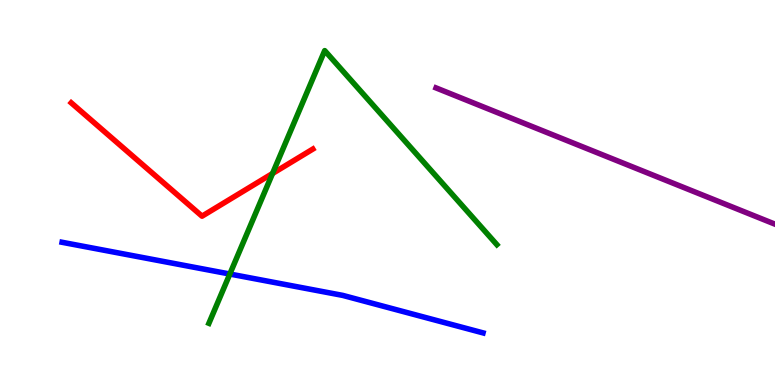[{'lines': ['blue', 'red'], 'intersections': []}, {'lines': ['green', 'red'], 'intersections': [{'x': 3.52, 'y': 5.49}]}, {'lines': ['purple', 'red'], 'intersections': []}, {'lines': ['blue', 'green'], 'intersections': [{'x': 2.97, 'y': 2.88}]}, {'lines': ['blue', 'purple'], 'intersections': []}, {'lines': ['green', 'purple'], 'intersections': []}]